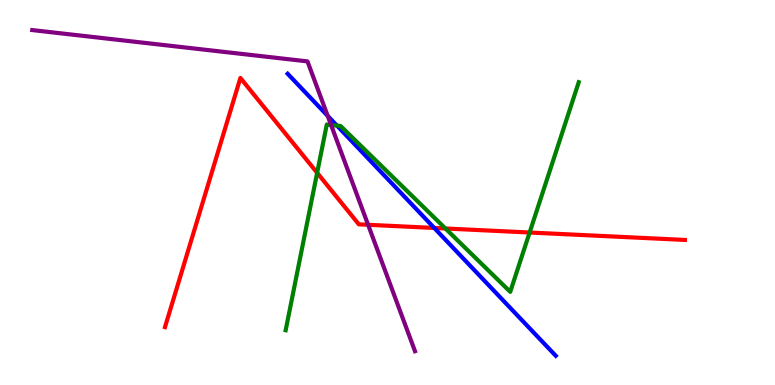[{'lines': ['blue', 'red'], 'intersections': [{'x': 5.6, 'y': 4.08}]}, {'lines': ['green', 'red'], 'intersections': [{'x': 4.09, 'y': 5.51}, {'x': 5.75, 'y': 4.07}, {'x': 6.83, 'y': 3.96}]}, {'lines': ['purple', 'red'], 'intersections': [{'x': 4.75, 'y': 4.16}]}, {'lines': ['blue', 'green'], 'intersections': [{'x': 4.35, 'y': 6.74}]}, {'lines': ['blue', 'purple'], 'intersections': [{'x': 4.23, 'y': 6.99}]}, {'lines': ['green', 'purple'], 'intersections': [{'x': 4.27, 'y': 6.75}]}]